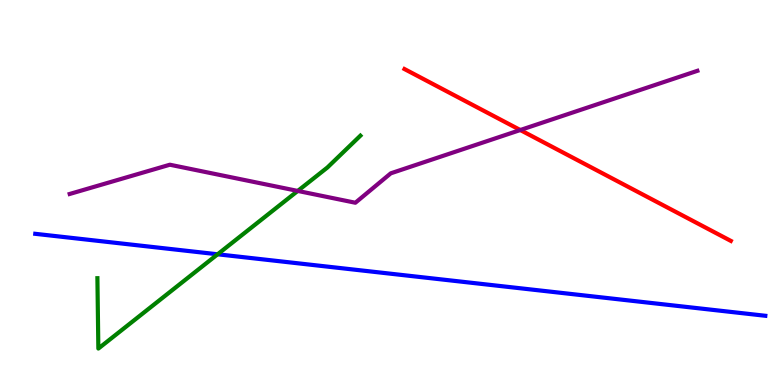[{'lines': ['blue', 'red'], 'intersections': []}, {'lines': ['green', 'red'], 'intersections': []}, {'lines': ['purple', 'red'], 'intersections': [{'x': 6.71, 'y': 6.62}]}, {'lines': ['blue', 'green'], 'intersections': [{'x': 2.81, 'y': 3.4}]}, {'lines': ['blue', 'purple'], 'intersections': []}, {'lines': ['green', 'purple'], 'intersections': [{'x': 3.84, 'y': 5.04}]}]